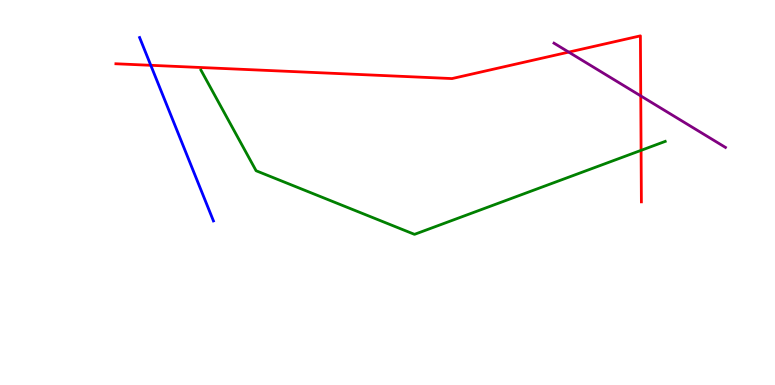[{'lines': ['blue', 'red'], 'intersections': [{'x': 1.95, 'y': 8.3}]}, {'lines': ['green', 'red'], 'intersections': [{'x': 8.27, 'y': 6.09}]}, {'lines': ['purple', 'red'], 'intersections': [{'x': 7.34, 'y': 8.65}, {'x': 8.27, 'y': 7.51}]}, {'lines': ['blue', 'green'], 'intersections': []}, {'lines': ['blue', 'purple'], 'intersections': []}, {'lines': ['green', 'purple'], 'intersections': []}]